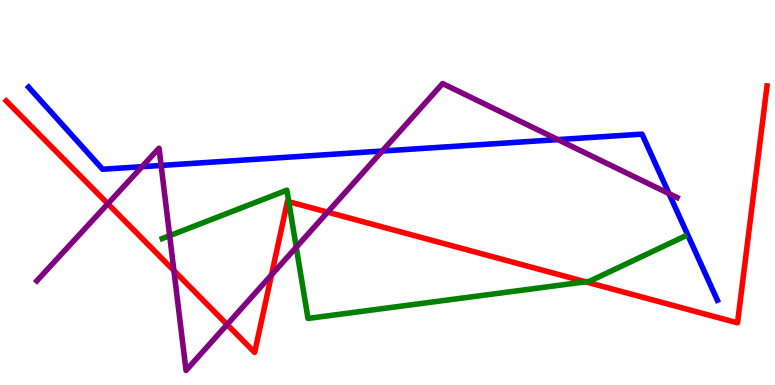[{'lines': ['blue', 'red'], 'intersections': []}, {'lines': ['green', 'red'], 'intersections': [{'x': 3.73, 'y': 4.76}, {'x': 7.56, 'y': 2.68}]}, {'lines': ['purple', 'red'], 'intersections': [{'x': 1.39, 'y': 4.71}, {'x': 2.24, 'y': 2.97}, {'x': 2.93, 'y': 1.57}, {'x': 3.5, 'y': 2.86}, {'x': 4.23, 'y': 4.49}]}, {'lines': ['blue', 'green'], 'intersections': []}, {'lines': ['blue', 'purple'], 'intersections': [{'x': 1.83, 'y': 5.67}, {'x': 2.08, 'y': 5.7}, {'x': 4.93, 'y': 6.08}, {'x': 7.2, 'y': 6.37}, {'x': 8.63, 'y': 4.97}]}, {'lines': ['green', 'purple'], 'intersections': [{'x': 2.19, 'y': 3.88}, {'x': 3.82, 'y': 3.58}]}]